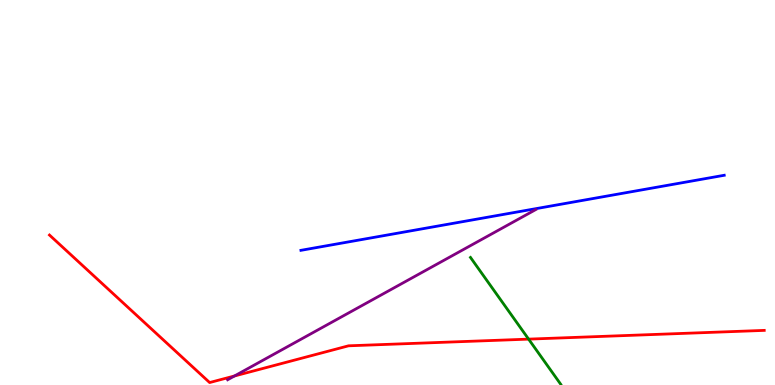[{'lines': ['blue', 'red'], 'intersections': []}, {'lines': ['green', 'red'], 'intersections': [{'x': 6.82, 'y': 1.19}]}, {'lines': ['purple', 'red'], 'intersections': [{'x': 3.03, 'y': 0.234}]}, {'lines': ['blue', 'green'], 'intersections': []}, {'lines': ['blue', 'purple'], 'intersections': []}, {'lines': ['green', 'purple'], 'intersections': []}]